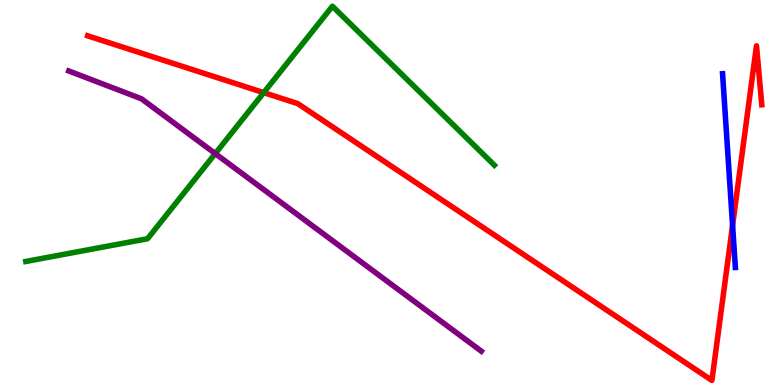[{'lines': ['blue', 'red'], 'intersections': [{'x': 9.45, 'y': 4.15}]}, {'lines': ['green', 'red'], 'intersections': [{'x': 3.4, 'y': 7.59}]}, {'lines': ['purple', 'red'], 'intersections': []}, {'lines': ['blue', 'green'], 'intersections': []}, {'lines': ['blue', 'purple'], 'intersections': []}, {'lines': ['green', 'purple'], 'intersections': [{'x': 2.78, 'y': 6.01}]}]